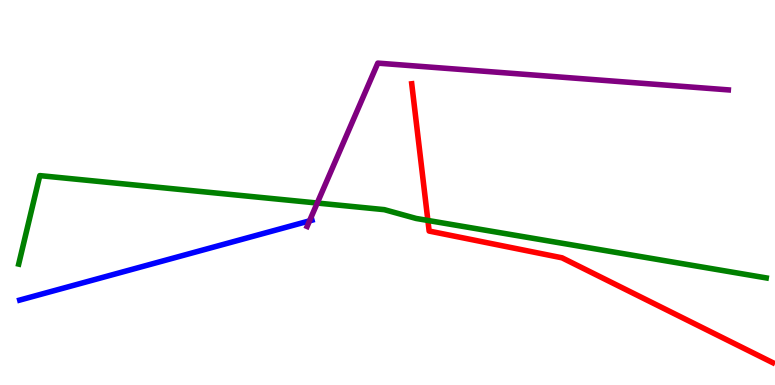[{'lines': ['blue', 'red'], 'intersections': []}, {'lines': ['green', 'red'], 'intersections': [{'x': 5.52, 'y': 4.27}]}, {'lines': ['purple', 'red'], 'intersections': []}, {'lines': ['blue', 'green'], 'intersections': []}, {'lines': ['blue', 'purple'], 'intersections': [{'x': 3.99, 'y': 4.26}]}, {'lines': ['green', 'purple'], 'intersections': [{'x': 4.09, 'y': 4.73}]}]